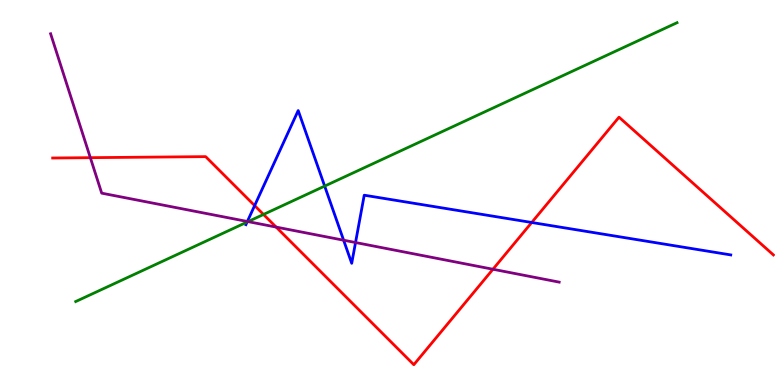[{'lines': ['blue', 'red'], 'intersections': [{'x': 3.29, 'y': 4.66}, {'x': 6.86, 'y': 4.22}]}, {'lines': ['green', 'red'], 'intersections': [{'x': 3.4, 'y': 4.43}]}, {'lines': ['purple', 'red'], 'intersections': [{'x': 1.17, 'y': 5.9}, {'x': 3.56, 'y': 4.1}, {'x': 6.36, 'y': 3.01}]}, {'lines': ['blue', 'green'], 'intersections': [{'x': 3.19, 'y': 4.23}, {'x': 4.19, 'y': 5.17}]}, {'lines': ['blue', 'purple'], 'intersections': [{'x': 3.19, 'y': 4.25}, {'x': 4.43, 'y': 3.76}, {'x': 4.59, 'y': 3.7}]}, {'lines': ['green', 'purple'], 'intersections': [{'x': 3.2, 'y': 4.24}]}]